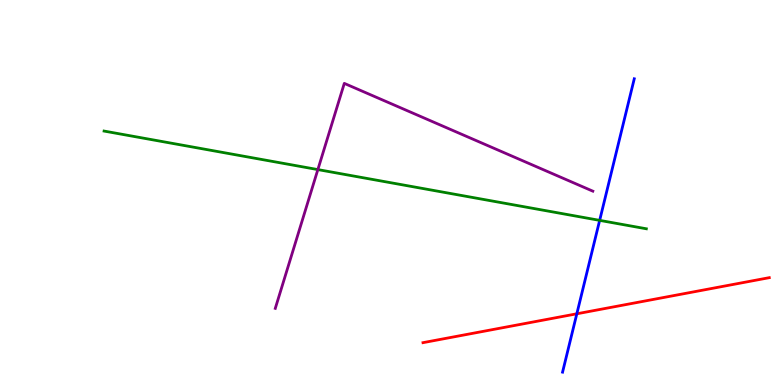[{'lines': ['blue', 'red'], 'intersections': [{'x': 7.44, 'y': 1.85}]}, {'lines': ['green', 'red'], 'intersections': []}, {'lines': ['purple', 'red'], 'intersections': []}, {'lines': ['blue', 'green'], 'intersections': [{'x': 7.74, 'y': 4.28}]}, {'lines': ['blue', 'purple'], 'intersections': []}, {'lines': ['green', 'purple'], 'intersections': [{'x': 4.1, 'y': 5.6}]}]